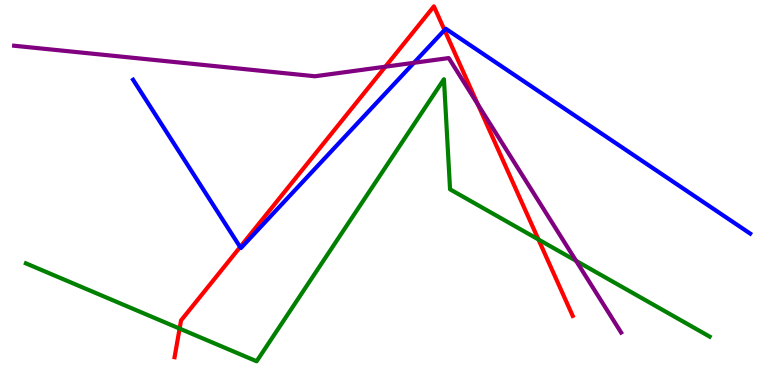[{'lines': ['blue', 'red'], 'intersections': [{'x': 3.1, 'y': 3.58}, {'x': 5.74, 'y': 9.22}]}, {'lines': ['green', 'red'], 'intersections': [{'x': 2.32, 'y': 1.47}, {'x': 6.95, 'y': 3.78}]}, {'lines': ['purple', 'red'], 'intersections': [{'x': 4.97, 'y': 8.27}, {'x': 6.17, 'y': 7.29}]}, {'lines': ['blue', 'green'], 'intersections': []}, {'lines': ['blue', 'purple'], 'intersections': [{'x': 5.34, 'y': 8.37}]}, {'lines': ['green', 'purple'], 'intersections': [{'x': 7.43, 'y': 3.22}]}]